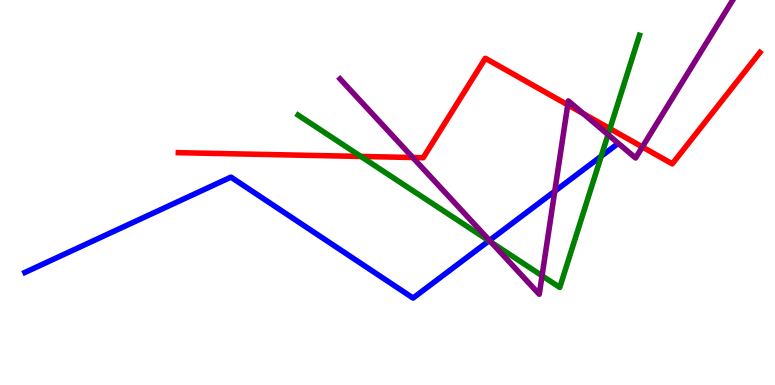[{'lines': ['blue', 'red'], 'intersections': []}, {'lines': ['green', 'red'], 'intersections': [{'x': 4.66, 'y': 5.94}, {'x': 7.87, 'y': 6.66}]}, {'lines': ['purple', 'red'], 'intersections': [{'x': 5.33, 'y': 5.91}, {'x': 7.33, 'y': 7.28}, {'x': 7.53, 'y': 7.05}, {'x': 8.29, 'y': 6.18}]}, {'lines': ['blue', 'green'], 'intersections': [{'x': 6.31, 'y': 3.75}, {'x': 7.76, 'y': 5.94}]}, {'lines': ['blue', 'purple'], 'intersections': [{'x': 6.32, 'y': 3.75}, {'x': 7.16, 'y': 5.03}]}, {'lines': ['green', 'purple'], 'intersections': [{'x': 6.34, 'y': 3.71}, {'x': 6.99, 'y': 2.84}, {'x': 7.85, 'y': 6.5}]}]